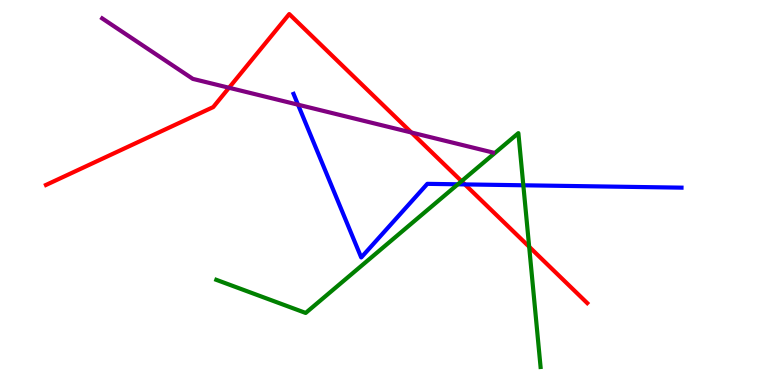[{'lines': ['blue', 'red'], 'intersections': [{'x': 6.0, 'y': 5.21}]}, {'lines': ['green', 'red'], 'intersections': [{'x': 5.96, 'y': 5.29}, {'x': 6.83, 'y': 3.59}]}, {'lines': ['purple', 'red'], 'intersections': [{'x': 2.96, 'y': 7.72}, {'x': 5.31, 'y': 6.56}]}, {'lines': ['blue', 'green'], 'intersections': [{'x': 5.91, 'y': 5.21}, {'x': 6.75, 'y': 5.19}]}, {'lines': ['blue', 'purple'], 'intersections': [{'x': 3.85, 'y': 7.28}]}, {'lines': ['green', 'purple'], 'intersections': []}]